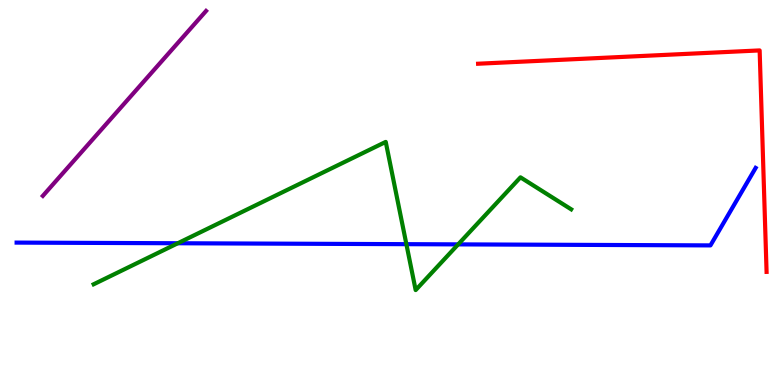[{'lines': ['blue', 'red'], 'intersections': []}, {'lines': ['green', 'red'], 'intersections': []}, {'lines': ['purple', 'red'], 'intersections': []}, {'lines': ['blue', 'green'], 'intersections': [{'x': 2.29, 'y': 3.68}, {'x': 5.24, 'y': 3.66}, {'x': 5.91, 'y': 3.65}]}, {'lines': ['blue', 'purple'], 'intersections': []}, {'lines': ['green', 'purple'], 'intersections': []}]